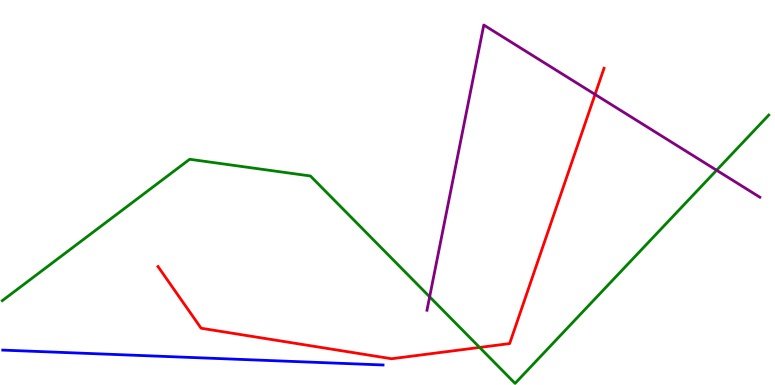[{'lines': ['blue', 'red'], 'intersections': []}, {'lines': ['green', 'red'], 'intersections': [{'x': 6.19, 'y': 0.976}]}, {'lines': ['purple', 'red'], 'intersections': [{'x': 7.68, 'y': 7.55}]}, {'lines': ['blue', 'green'], 'intersections': []}, {'lines': ['blue', 'purple'], 'intersections': []}, {'lines': ['green', 'purple'], 'intersections': [{'x': 5.54, 'y': 2.29}, {'x': 9.25, 'y': 5.58}]}]